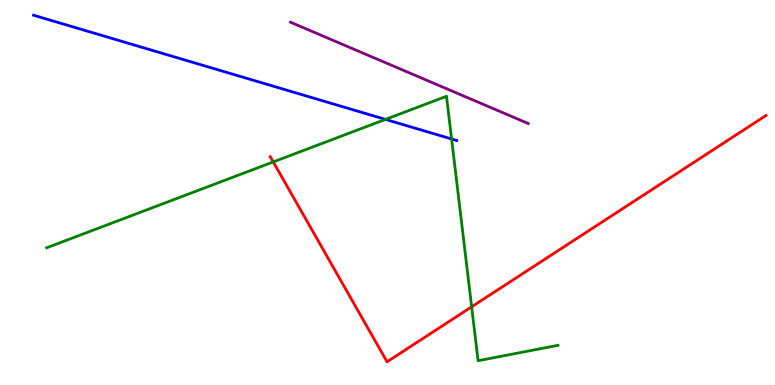[{'lines': ['blue', 'red'], 'intersections': []}, {'lines': ['green', 'red'], 'intersections': [{'x': 3.53, 'y': 5.79}, {'x': 6.09, 'y': 2.03}]}, {'lines': ['purple', 'red'], 'intersections': []}, {'lines': ['blue', 'green'], 'intersections': [{'x': 4.97, 'y': 6.9}, {'x': 5.83, 'y': 6.39}]}, {'lines': ['blue', 'purple'], 'intersections': []}, {'lines': ['green', 'purple'], 'intersections': []}]